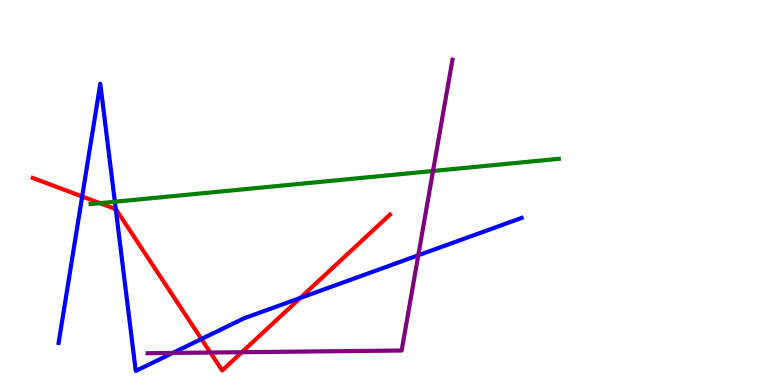[{'lines': ['blue', 'red'], 'intersections': [{'x': 1.06, 'y': 4.9}, {'x': 1.49, 'y': 4.57}, {'x': 2.6, 'y': 1.19}, {'x': 3.87, 'y': 2.26}]}, {'lines': ['green', 'red'], 'intersections': [{'x': 1.29, 'y': 4.72}]}, {'lines': ['purple', 'red'], 'intersections': [{'x': 2.71, 'y': 0.843}, {'x': 3.12, 'y': 0.852}]}, {'lines': ['blue', 'green'], 'intersections': [{'x': 1.48, 'y': 4.76}]}, {'lines': ['blue', 'purple'], 'intersections': [{'x': 2.23, 'y': 0.833}, {'x': 5.4, 'y': 3.37}]}, {'lines': ['green', 'purple'], 'intersections': [{'x': 5.59, 'y': 5.56}]}]